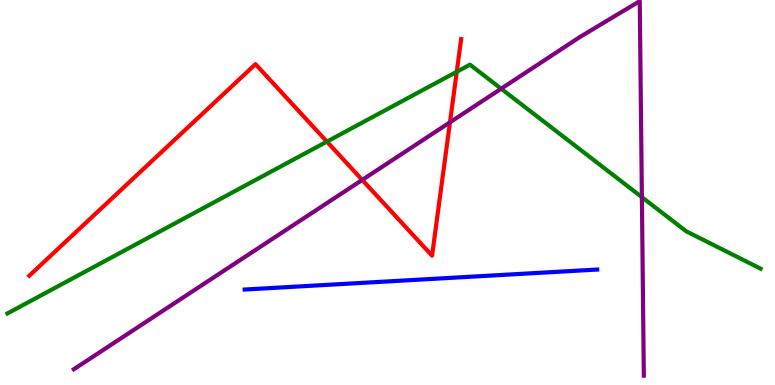[{'lines': ['blue', 'red'], 'intersections': []}, {'lines': ['green', 'red'], 'intersections': [{'x': 4.22, 'y': 6.32}, {'x': 5.89, 'y': 8.14}]}, {'lines': ['purple', 'red'], 'intersections': [{'x': 4.67, 'y': 5.33}, {'x': 5.81, 'y': 6.82}]}, {'lines': ['blue', 'green'], 'intersections': []}, {'lines': ['blue', 'purple'], 'intersections': []}, {'lines': ['green', 'purple'], 'intersections': [{'x': 6.47, 'y': 7.7}, {'x': 8.28, 'y': 4.88}]}]